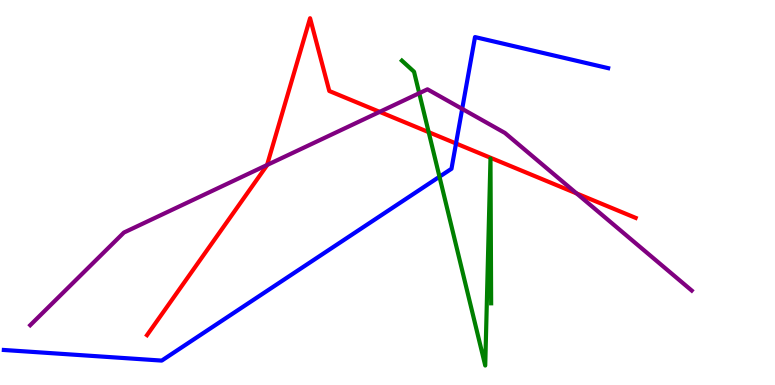[{'lines': ['blue', 'red'], 'intersections': [{'x': 5.88, 'y': 6.27}]}, {'lines': ['green', 'red'], 'intersections': [{'x': 5.53, 'y': 6.57}]}, {'lines': ['purple', 'red'], 'intersections': [{'x': 3.45, 'y': 5.71}, {'x': 4.9, 'y': 7.09}, {'x': 7.44, 'y': 4.98}]}, {'lines': ['blue', 'green'], 'intersections': [{'x': 5.67, 'y': 5.41}]}, {'lines': ['blue', 'purple'], 'intersections': [{'x': 5.96, 'y': 7.17}]}, {'lines': ['green', 'purple'], 'intersections': [{'x': 5.41, 'y': 7.58}]}]